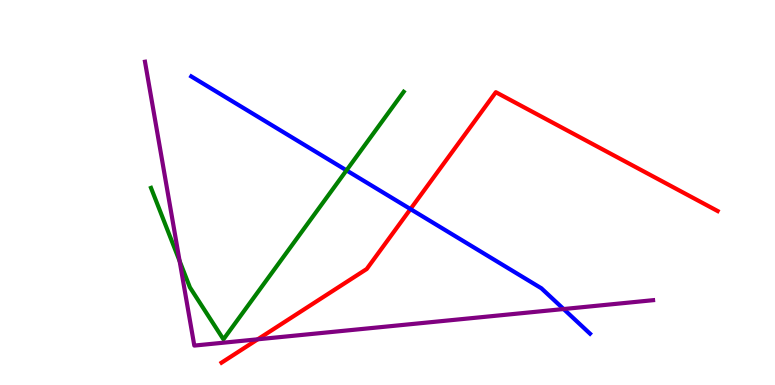[{'lines': ['blue', 'red'], 'intersections': [{'x': 5.3, 'y': 4.57}]}, {'lines': ['green', 'red'], 'intersections': []}, {'lines': ['purple', 'red'], 'intersections': [{'x': 3.33, 'y': 1.19}]}, {'lines': ['blue', 'green'], 'intersections': [{'x': 4.47, 'y': 5.58}]}, {'lines': ['blue', 'purple'], 'intersections': [{'x': 7.27, 'y': 1.97}]}, {'lines': ['green', 'purple'], 'intersections': [{'x': 2.32, 'y': 3.22}]}]